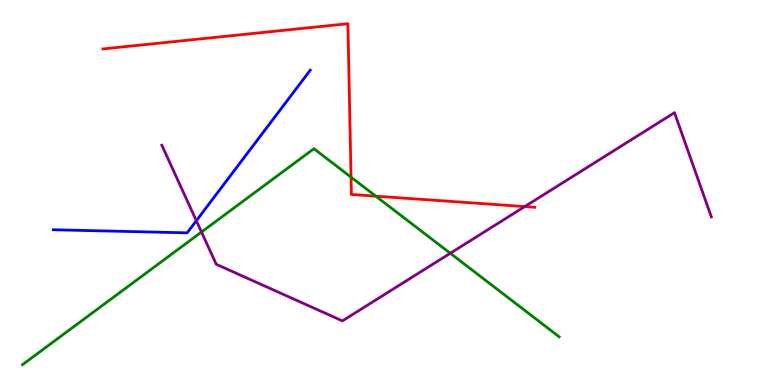[{'lines': ['blue', 'red'], 'intersections': []}, {'lines': ['green', 'red'], 'intersections': [{'x': 4.53, 'y': 5.4}, {'x': 4.85, 'y': 4.9}]}, {'lines': ['purple', 'red'], 'intersections': [{'x': 6.77, 'y': 4.63}]}, {'lines': ['blue', 'green'], 'intersections': []}, {'lines': ['blue', 'purple'], 'intersections': [{'x': 2.53, 'y': 4.27}]}, {'lines': ['green', 'purple'], 'intersections': [{'x': 2.6, 'y': 3.97}, {'x': 5.81, 'y': 3.42}]}]